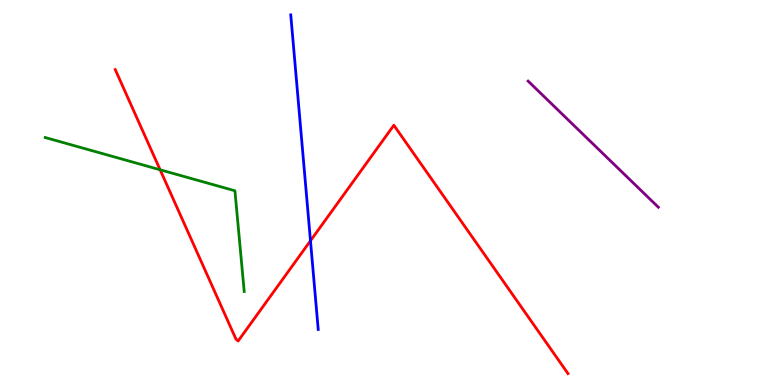[{'lines': ['blue', 'red'], 'intersections': [{'x': 4.01, 'y': 3.75}]}, {'lines': ['green', 'red'], 'intersections': [{'x': 2.07, 'y': 5.59}]}, {'lines': ['purple', 'red'], 'intersections': []}, {'lines': ['blue', 'green'], 'intersections': []}, {'lines': ['blue', 'purple'], 'intersections': []}, {'lines': ['green', 'purple'], 'intersections': []}]